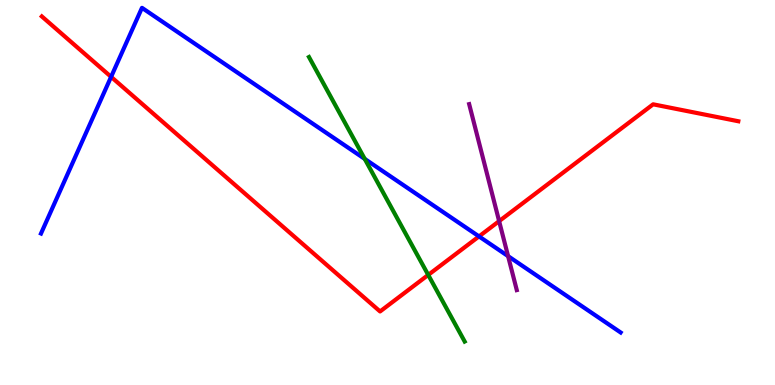[{'lines': ['blue', 'red'], 'intersections': [{'x': 1.43, 'y': 8.0}, {'x': 6.18, 'y': 3.86}]}, {'lines': ['green', 'red'], 'intersections': [{'x': 5.53, 'y': 2.86}]}, {'lines': ['purple', 'red'], 'intersections': [{'x': 6.44, 'y': 4.26}]}, {'lines': ['blue', 'green'], 'intersections': [{'x': 4.71, 'y': 5.87}]}, {'lines': ['blue', 'purple'], 'intersections': [{'x': 6.56, 'y': 3.35}]}, {'lines': ['green', 'purple'], 'intersections': []}]